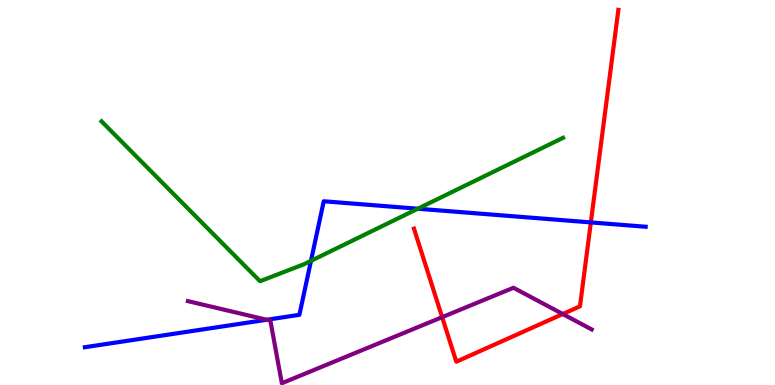[{'lines': ['blue', 'red'], 'intersections': [{'x': 7.62, 'y': 4.22}]}, {'lines': ['green', 'red'], 'intersections': []}, {'lines': ['purple', 'red'], 'intersections': [{'x': 5.71, 'y': 1.76}, {'x': 7.26, 'y': 1.84}]}, {'lines': ['blue', 'green'], 'intersections': [{'x': 4.01, 'y': 3.22}, {'x': 5.39, 'y': 4.58}]}, {'lines': ['blue', 'purple'], 'intersections': [{'x': 3.44, 'y': 1.69}]}, {'lines': ['green', 'purple'], 'intersections': []}]